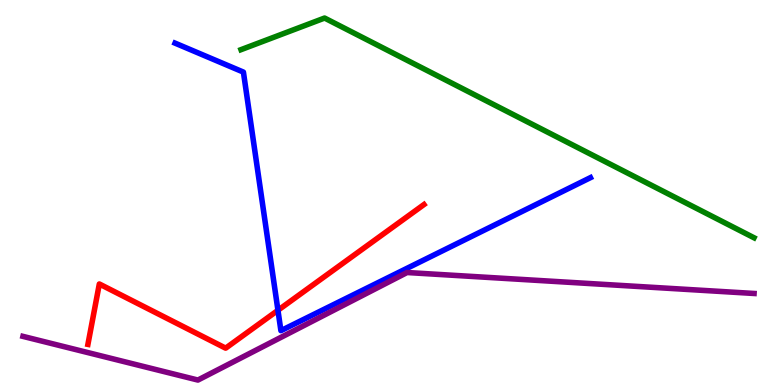[{'lines': ['blue', 'red'], 'intersections': [{'x': 3.59, 'y': 1.94}]}, {'lines': ['green', 'red'], 'intersections': []}, {'lines': ['purple', 'red'], 'intersections': []}, {'lines': ['blue', 'green'], 'intersections': []}, {'lines': ['blue', 'purple'], 'intersections': []}, {'lines': ['green', 'purple'], 'intersections': []}]